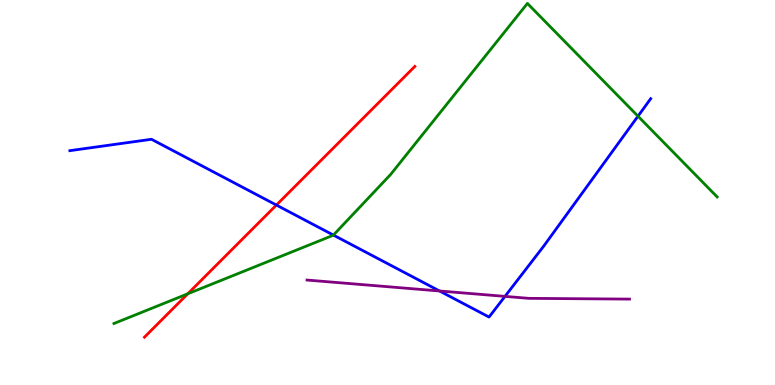[{'lines': ['blue', 'red'], 'intersections': [{'x': 3.57, 'y': 4.67}]}, {'lines': ['green', 'red'], 'intersections': [{'x': 2.42, 'y': 2.37}]}, {'lines': ['purple', 'red'], 'intersections': []}, {'lines': ['blue', 'green'], 'intersections': [{'x': 4.3, 'y': 3.89}, {'x': 8.23, 'y': 6.98}]}, {'lines': ['blue', 'purple'], 'intersections': [{'x': 5.67, 'y': 2.44}, {'x': 6.52, 'y': 2.3}]}, {'lines': ['green', 'purple'], 'intersections': []}]